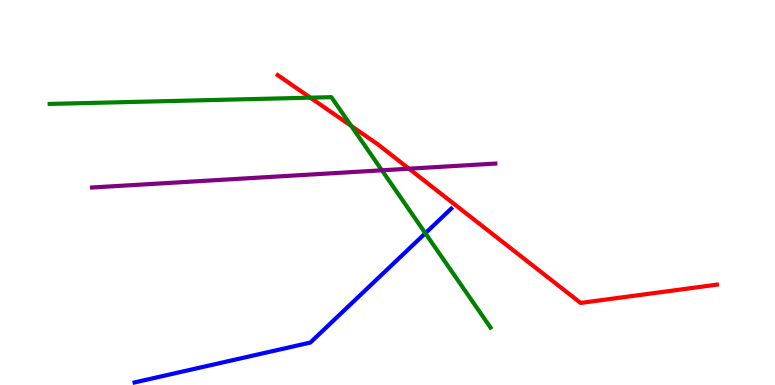[{'lines': ['blue', 'red'], 'intersections': []}, {'lines': ['green', 'red'], 'intersections': [{'x': 4.0, 'y': 7.46}, {'x': 4.53, 'y': 6.73}]}, {'lines': ['purple', 'red'], 'intersections': [{'x': 5.28, 'y': 5.62}]}, {'lines': ['blue', 'green'], 'intersections': [{'x': 5.49, 'y': 3.94}]}, {'lines': ['blue', 'purple'], 'intersections': []}, {'lines': ['green', 'purple'], 'intersections': [{'x': 4.93, 'y': 5.58}]}]